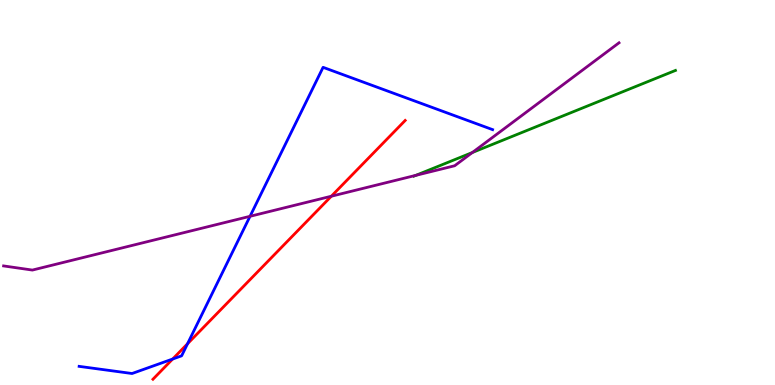[{'lines': ['blue', 'red'], 'intersections': [{'x': 2.23, 'y': 0.675}, {'x': 2.42, 'y': 1.07}]}, {'lines': ['green', 'red'], 'intersections': []}, {'lines': ['purple', 'red'], 'intersections': [{'x': 4.28, 'y': 4.9}]}, {'lines': ['blue', 'green'], 'intersections': []}, {'lines': ['blue', 'purple'], 'intersections': [{'x': 3.23, 'y': 4.38}]}, {'lines': ['green', 'purple'], 'intersections': [{'x': 5.37, 'y': 5.45}, {'x': 6.1, 'y': 6.04}]}]